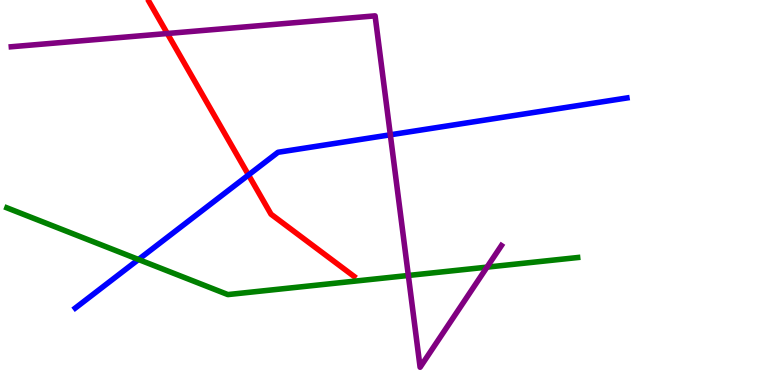[{'lines': ['blue', 'red'], 'intersections': [{'x': 3.21, 'y': 5.46}]}, {'lines': ['green', 'red'], 'intersections': []}, {'lines': ['purple', 'red'], 'intersections': [{'x': 2.16, 'y': 9.13}]}, {'lines': ['blue', 'green'], 'intersections': [{'x': 1.79, 'y': 3.26}]}, {'lines': ['blue', 'purple'], 'intersections': [{'x': 5.04, 'y': 6.5}]}, {'lines': ['green', 'purple'], 'intersections': [{'x': 5.27, 'y': 2.85}, {'x': 6.28, 'y': 3.06}]}]